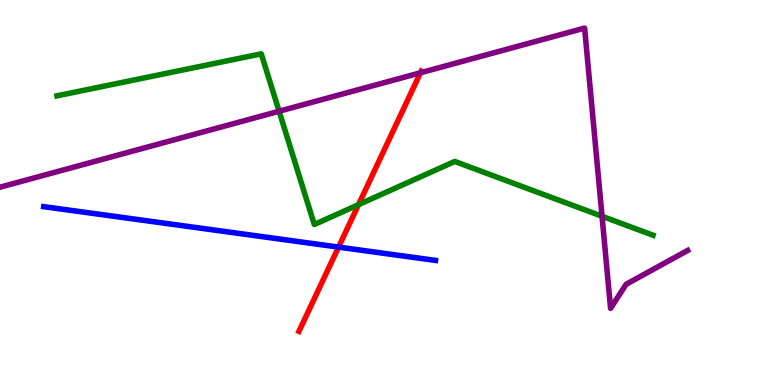[{'lines': ['blue', 'red'], 'intersections': [{'x': 4.37, 'y': 3.58}]}, {'lines': ['green', 'red'], 'intersections': [{'x': 4.63, 'y': 4.68}]}, {'lines': ['purple', 'red'], 'intersections': [{'x': 5.43, 'y': 8.11}]}, {'lines': ['blue', 'green'], 'intersections': []}, {'lines': ['blue', 'purple'], 'intersections': []}, {'lines': ['green', 'purple'], 'intersections': [{'x': 3.6, 'y': 7.11}, {'x': 7.77, 'y': 4.38}]}]